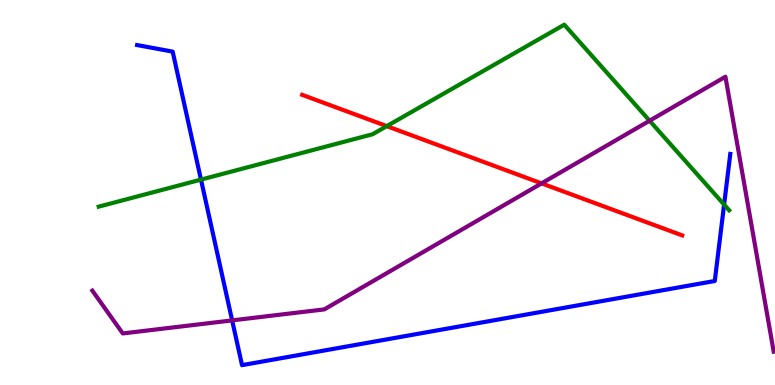[{'lines': ['blue', 'red'], 'intersections': []}, {'lines': ['green', 'red'], 'intersections': [{'x': 4.99, 'y': 6.72}]}, {'lines': ['purple', 'red'], 'intersections': [{'x': 6.99, 'y': 5.24}]}, {'lines': ['blue', 'green'], 'intersections': [{'x': 2.59, 'y': 5.33}, {'x': 9.34, 'y': 4.69}]}, {'lines': ['blue', 'purple'], 'intersections': [{'x': 3.0, 'y': 1.68}]}, {'lines': ['green', 'purple'], 'intersections': [{'x': 8.38, 'y': 6.86}]}]